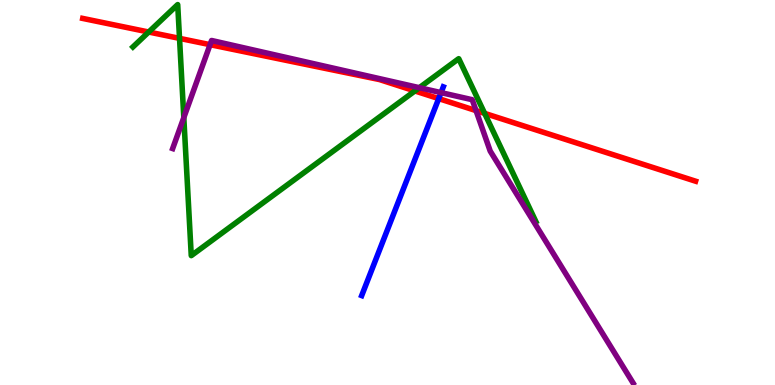[{'lines': ['blue', 'red'], 'intersections': [{'x': 5.66, 'y': 7.44}]}, {'lines': ['green', 'red'], 'intersections': [{'x': 1.92, 'y': 9.17}, {'x': 2.32, 'y': 9.0}, {'x': 5.35, 'y': 7.64}, {'x': 6.25, 'y': 7.06}]}, {'lines': ['purple', 'red'], 'intersections': [{'x': 2.71, 'y': 8.84}, {'x': 6.14, 'y': 7.13}]}, {'lines': ['blue', 'green'], 'intersections': []}, {'lines': ['blue', 'purple'], 'intersections': [{'x': 5.69, 'y': 7.59}]}, {'lines': ['green', 'purple'], 'intersections': [{'x': 2.37, 'y': 6.95}, {'x': 5.41, 'y': 7.72}]}]